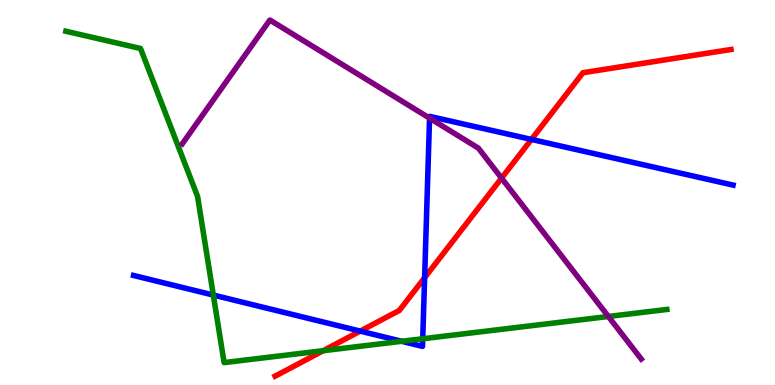[{'lines': ['blue', 'red'], 'intersections': [{'x': 4.65, 'y': 1.4}, {'x': 5.48, 'y': 2.79}, {'x': 6.86, 'y': 6.38}]}, {'lines': ['green', 'red'], 'intersections': [{'x': 4.17, 'y': 0.891}]}, {'lines': ['purple', 'red'], 'intersections': [{'x': 6.47, 'y': 5.37}]}, {'lines': ['blue', 'green'], 'intersections': [{'x': 2.75, 'y': 2.34}, {'x': 5.18, 'y': 1.14}, {'x': 5.45, 'y': 1.2}]}, {'lines': ['blue', 'purple'], 'intersections': [{'x': 5.54, 'y': 6.93}]}, {'lines': ['green', 'purple'], 'intersections': [{'x': 7.85, 'y': 1.78}]}]